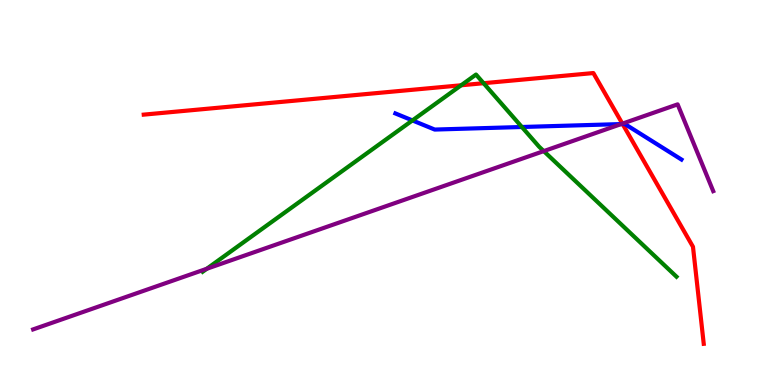[{'lines': ['blue', 'red'], 'intersections': [{'x': 8.03, 'y': 6.78}]}, {'lines': ['green', 'red'], 'intersections': [{'x': 5.95, 'y': 7.78}, {'x': 6.24, 'y': 7.84}]}, {'lines': ['purple', 'red'], 'intersections': [{'x': 8.03, 'y': 6.79}]}, {'lines': ['blue', 'green'], 'intersections': [{'x': 5.32, 'y': 6.87}, {'x': 6.73, 'y': 6.7}]}, {'lines': ['blue', 'purple'], 'intersections': [{'x': 8.02, 'y': 6.78}]}, {'lines': ['green', 'purple'], 'intersections': [{'x': 2.67, 'y': 3.02}, {'x': 7.02, 'y': 6.08}]}]